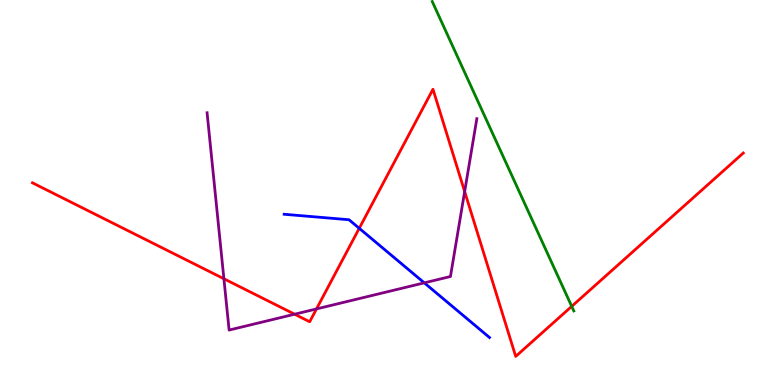[{'lines': ['blue', 'red'], 'intersections': [{'x': 4.64, 'y': 4.07}]}, {'lines': ['green', 'red'], 'intersections': [{'x': 7.38, 'y': 2.04}]}, {'lines': ['purple', 'red'], 'intersections': [{'x': 2.89, 'y': 2.76}, {'x': 3.8, 'y': 1.84}, {'x': 4.08, 'y': 1.98}, {'x': 6.0, 'y': 5.02}]}, {'lines': ['blue', 'green'], 'intersections': []}, {'lines': ['blue', 'purple'], 'intersections': [{'x': 5.47, 'y': 2.65}]}, {'lines': ['green', 'purple'], 'intersections': []}]